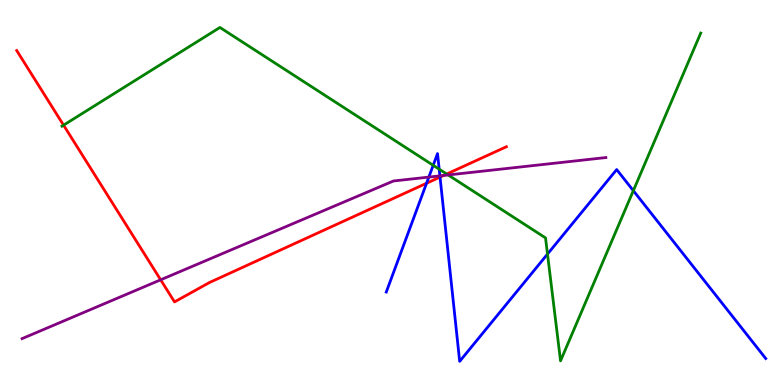[{'lines': ['blue', 'red'], 'intersections': [{'x': 5.5, 'y': 5.24}, {'x': 5.68, 'y': 5.4}]}, {'lines': ['green', 'red'], 'intersections': [{'x': 0.82, 'y': 6.75}, {'x': 5.76, 'y': 5.48}]}, {'lines': ['purple', 'red'], 'intersections': [{'x': 2.07, 'y': 2.73}, {'x': 5.72, 'y': 5.44}]}, {'lines': ['blue', 'green'], 'intersections': [{'x': 5.59, 'y': 5.71}, {'x': 5.67, 'y': 5.61}, {'x': 7.06, 'y': 3.4}, {'x': 8.17, 'y': 5.05}]}, {'lines': ['blue', 'purple'], 'intersections': [{'x': 5.53, 'y': 5.4}, {'x': 5.68, 'y': 5.43}]}, {'lines': ['green', 'purple'], 'intersections': [{'x': 5.78, 'y': 5.46}]}]